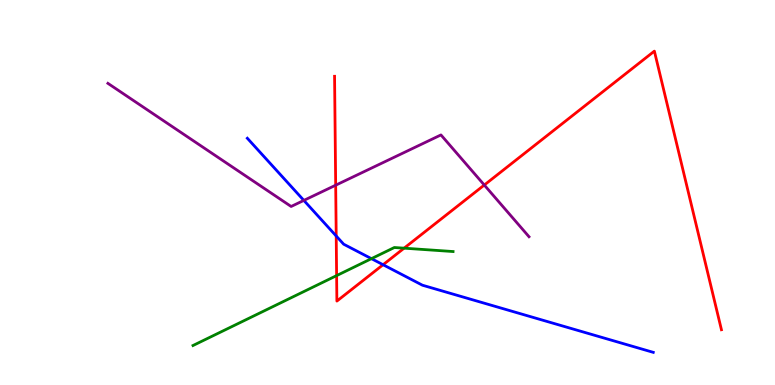[{'lines': ['blue', 'red'], 'intersections': [{'x': 4.34, 'y': 3.87}, {'x': 4.94, 'y': 3.12}]}, {'lines': ['green', 'red'], 'intersections': [{'x': 4.34, 'y': 2.84}, {'x': 5.21, 'y': 3.55}]}, {'lines': ['purple', 'red'], 'intersections': [{'x': 4.33, 'y': 5.19}, {'x': 6.25, 'y': 5.19}]}, {'lines': ['blue', 'green'], 'intersections': [{'x': 4.79, 'y': 3.28}]}, {'lines': ['blue', 'purple'], 'intersections': [{'x': 3.92, 'y': 4.79}]}, {'lines': ['green', 'purple'], 'intersections': []}]